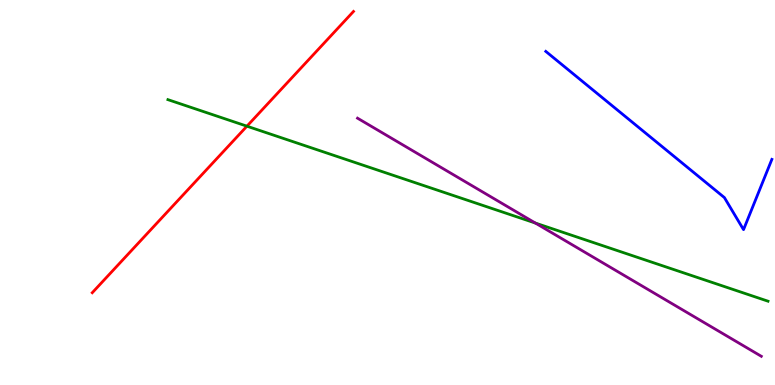[{'lines': ['blue', 'red'], 'intersections': []}, {'lines': ['green', 'red'], 'intersections': [{'x': 3.19, 'y': 6.72}]}, {'lines': ['purple', 'red'], 'intersections': []}, {'lines': ['blue', 'green'], 'intersections': []}, {'lines': ['blue', 'purple'], 'intersections': []}, {'lines': ['green', 'purple'], 'intersections': [{'x': 6.91, 'y': 4.21}]}]